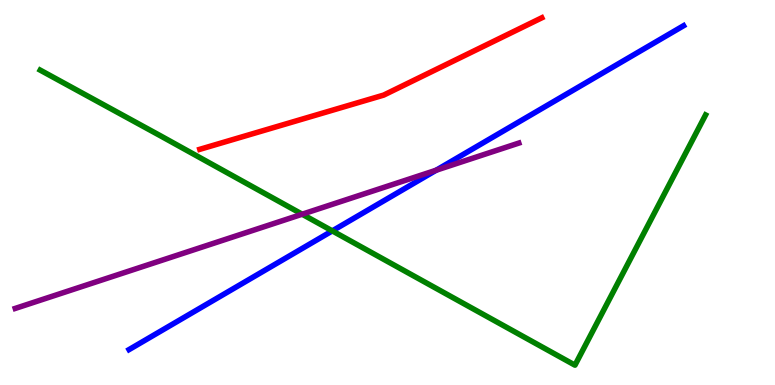[{'lines': ['blue', 'red'], 'intersections': []}, {'lines': ['green', 'red'], 'intersections': []}, {'lines': ['purple', 'red'], 'intersections': []}, {'lines': ['blue', 'green'], 'intersections': [{'x': 4.29, 'y': 4.0}]}, {'lines': ['blue', 'purple'], 'intersections': [{'x': 5.63, 'y': 5.58}]}, {'lines': ['green', 'purple'], 'intersections': [{'x': 3.9, 'y': 4.44}]}]